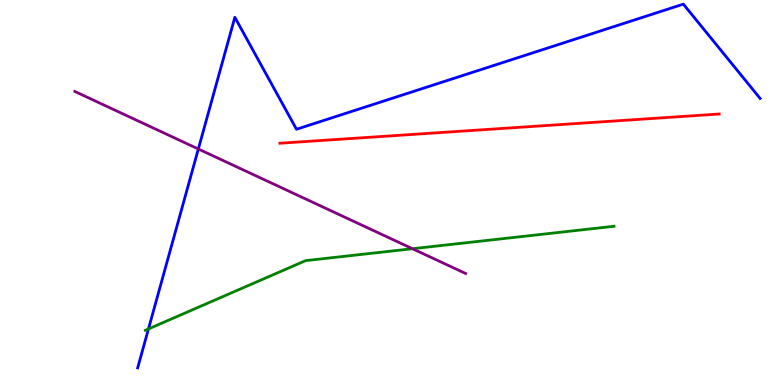[{'lines': ['blue', 'red'], 'intersections': []}, {'lines': ['green', 'red'], 'intersections': []}, {'lines': ['purple', 'red'], 'intersections': []}, {'lines': ['blue', 'green'], 'intersections': [{'x': 1.92, 'y': 1.46}]}, {'lines': ['blue', 'purple'], 'intersections': [{'x': 2.56, 'y': 6.13}]}, {'lines': ['green', 'purple'], 'intersections': [{'x': 5.32, 'y': 3.54}]}]